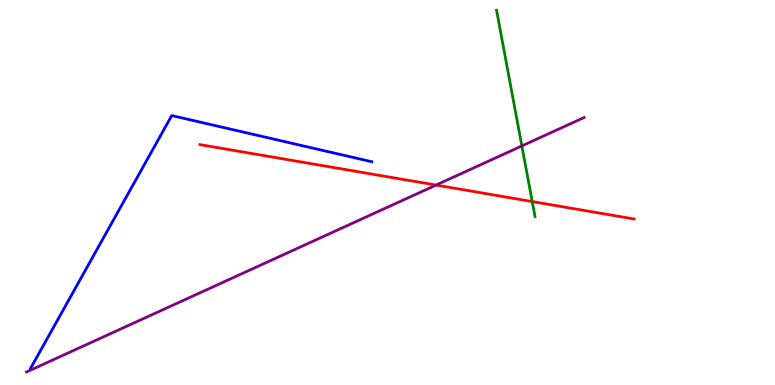[{'lines': ['blue', 'red'], 'intersections': []}, {'lines': ['green', 'red'], 'intersections': [{'x': 6.87, 'y': 4.76}]}, {'lines': ['purple', 'red'], 'intersections': [{'x': 5.63, 'y': 5.19}]}, {'lines': ['blue', 'green'], 'intersections': []}, {'lines': ['blue', 'purple'], 'intersections': []}, {'lines': ['green', 'purple'], 'intersections': [{'x': 6.73, 'y': 6.21}]}]